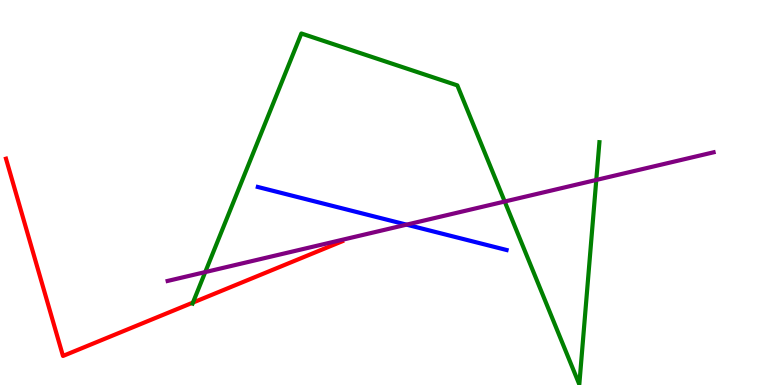[{'lines': ['blue', 'red'], 'intersections': []}, {'lines': ['green', 'red'], 'intersections': [{'x': 2.49, 'y': 2.14}]}, {'lines': ['purple', 'red'], 'intersections': []}, {'lines': ['blue', 'green'], 'intersections': []}, {'lines': ['blue', 'purple'], 'intersections': [{'x': 5.25, 'y': 4.16}]}, {'lines': ['green', 'purple'], 'intersections': [{'x': 2.65, 'y': 2.93}, {'x': 6.51, 'y': 4.77}, {'x': 7.69, 'y': 5.33}]}]